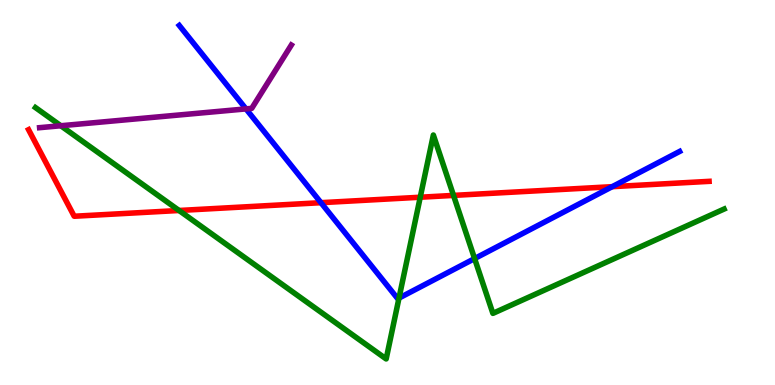[{'lines': ['blue', 'red'], 'intersections': [{'x': 4.14, 'y': 4.74}, {'x': 7.9, 'y': 5.15}]}, {'lines': ['green', 'red'], 'intersections': [{'x': 2.31, 'y': 4.53}, {'x': 5.42, 'y': 4.88}, {'x': 5.85, 'y': 4.92}]}, {'lines': ['purple', 'red'], 'intersections': []}, {'lines': ['blue', 'green'], 'intersections': [{'x': 5.15, 'y': 2.26}, {'x': 6.12, 'y': 3.28}]}, {'lines': ['blue', 'purple'], 'intersections': [{'x': 3.17, 'y': 7.17}]}, {'lines': ['green', 'purple'], 'intersections': [{'x': 0.785, 'y': 6.73}]}]